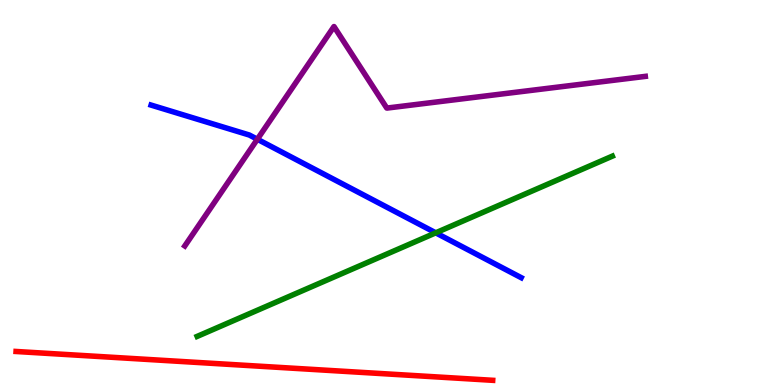[{'lines': ['blue', 'red'], 'intersections': []}, {'lines': ['green', 'red'], 'intersections': []}, {'lines': ['purple', 'red'], 'intersections': []}, {'lines': ['blue', 'green'], 'intersections': [{'x': 5.62, 'y': 3.95}]}, {'lines': ['blue', 'purple'], 'intersections': [{'x': 3.32, 'y': 6.38}]}, {'lines': ['green', 'purple'], 'intersections': []}]